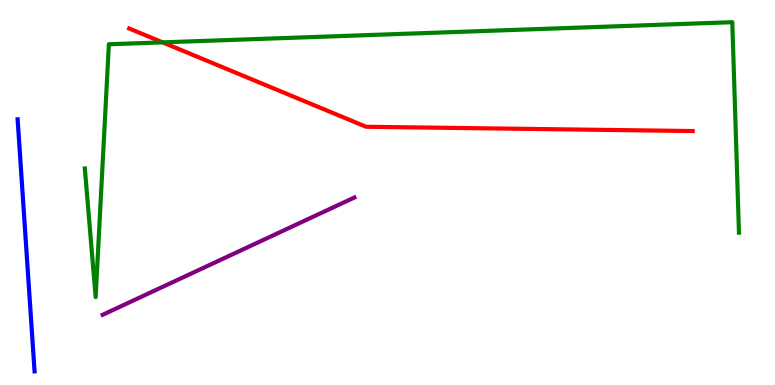[{'lines': ['blue', 'red'], 'intersections': []}, {'lines': ['green', 'red'], 'intersections': [{'x': 2.1, 'y': 8.9}]}, {'lines': ['purple', 'red'], 'intersections': []}, {'lines': ['blue', 'green'], 'intersections': []}, {'lines': ['blue', 'purple'], 'intersections': []}, {'lines': ['green', 'purple'], 'intersections': []}]